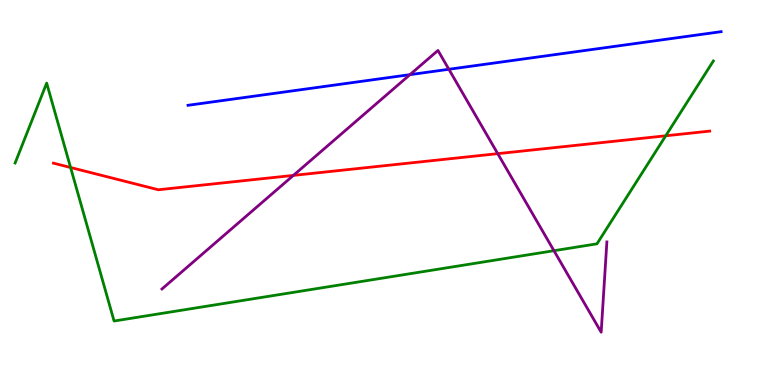[{'lines': ['blue', 'red'], 'intersections': []}, {'lines': ['green', 'red'], 'intersections': [{'x': 0.911, 'y': 5.65}, {'x': 8.59, 'y': 6.47}]}, {'lines': ['purple', 'red'], 'intersections': [{'x': 3.79, 'y': 5.44}, {'x': 6.42, 'y': 6.01}]}, {'lines': ['blue', 'green'], 'intersections': []}, {'lines': ['blue', 'purple'], 'intersections': [{'x': 5.29, 'y': 8.06}, {'x': 5.79, 'y': 8.2}]}, {'lines': ['green', 'purple'], 'intersections': [{'x': 7.15, 'y': 3.49}]}]